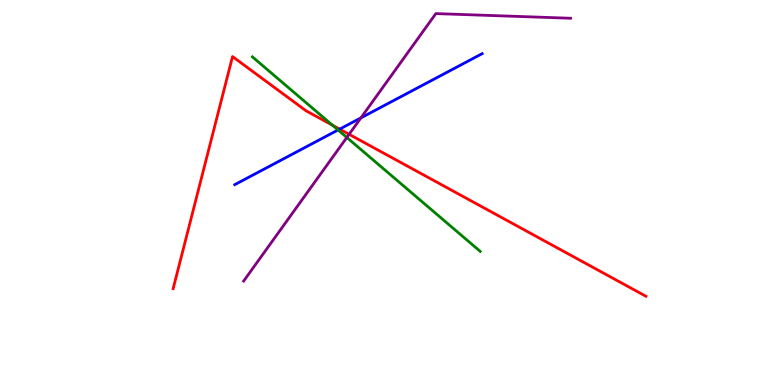[{'lines': ['blue', 'red'], 'intersections': [{'x': 4.38, 'y': 6.65}]}, {'lines': ['green', 'red'], 'intersections': [{'x': 4.29, 'y': 6.75}]}, {'lines': ['purple', 'red'], 'intersections': [{'x': 4.5, 'y': 6.51}]}, {'lines': ['blue', 'green'], 'intersections': [{'x': 4.36, 'y': 6.62}]}, {'lines': ['blue', 'purple'], 'intersections': [{'x': 4.66, 'y': 6.94}]}, {'lines': ['green', 'purple'], 'intersections': [{'x': 4.48, 'y': 6.43}]}]